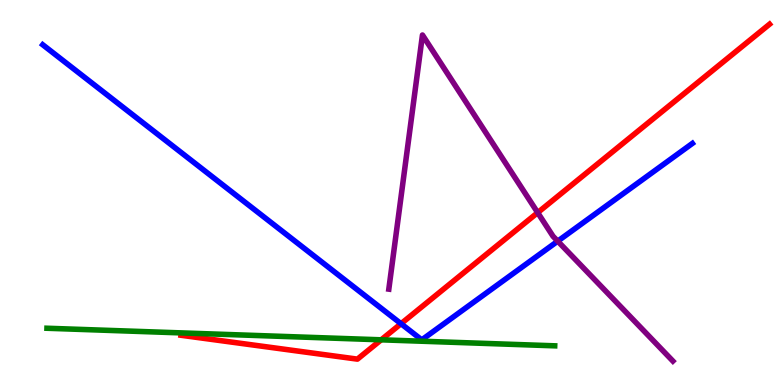[{'lines': ['blue', 'red'], 'intersections': [{'x': 5.17, 'y': 1.59}]}, {'lines': ['green', 'red'], 'intersections': [{'x': 4.92, 'y': 1.17}]}, {'lines': ['purple', 'red'], 'intersections': [{'x': 6.94, 'y': 4.48}]}, {'lines': ['blue', 'green'], 'intersections': []}, {'lines': ['blue', 'purple'], 'intersections': [{'x': 7.2, 'y': 3.74}]}, {'lines': ['green', 'purple'], 'intersections': []}]